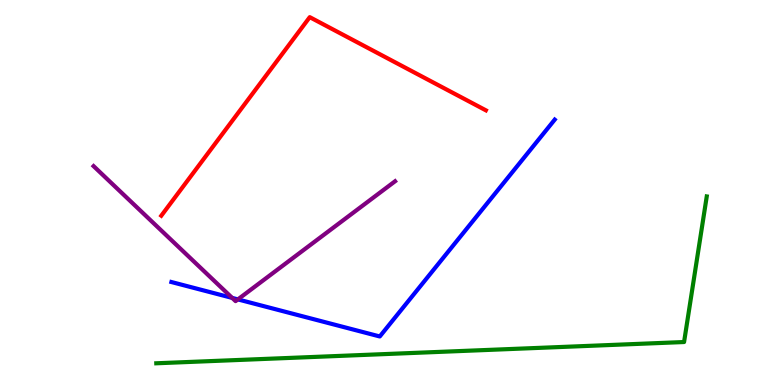[{'lines': ['blue', 'red'], 'intersections': []}, {'lines': ['green', 'red'], 'intersections': []}, {'lines': ['purple', 'red'], 'intersections': []}, {'lines': ['blue', 'green'], 'intersections': []}, {'lines': ['blue', 'purple'], 'intersections': [{'x': 3.0, 'y': 2.26}, {'x': 3.07, 'y': 2.22}]}, {'lines': ['green', 'purple'], 'intersections': []}]